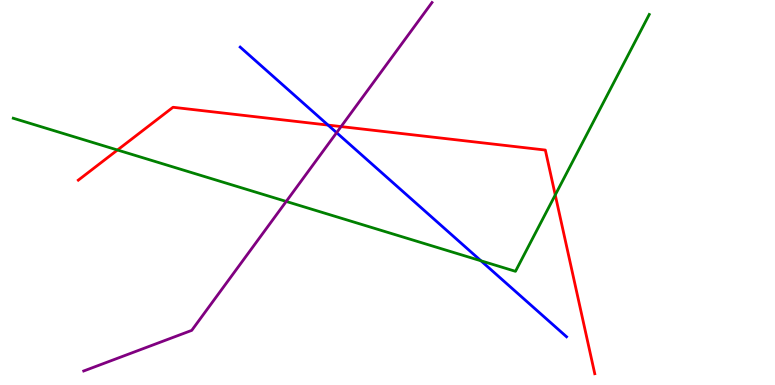[{'lines': ['blue', 'red'], 'intersections': [{'x': 4.23, 'y': 6.75}]}, {'lines': ['green', 'red'], 'intersections': [{'x': 1.52, 'y': 6.1}, {'x': 7.16, 'y': 4.94}]}, {'lines': ['purple', 'red'], 'intersections': [{'x': 4.4, 'y': 6.71}]}, {'lines': ['blue', 'green'], 'intersections': [{'x': 6.21, 'y': 3.23}]}, {'lines': ['blue', 'purple'], 'intersections': [{'x': 4.34, 'y': 6.55}]}, {'lines': ['green', 'purple'], 'intersections': [{'x': 3.69, 'y': 4.77}]}]